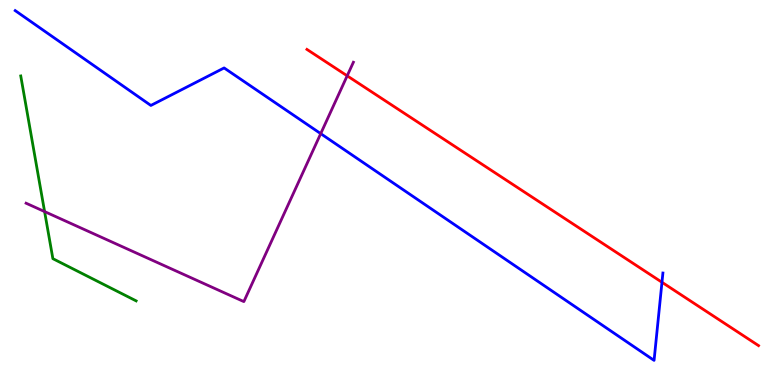[{'lines': ['blue', 'red'], 'intersections': [{'x': 8.54, 'y': 2.67}]}, {'lines': ['green', 'red'], 'intersections': []}, {'lines': ['purple', 'red'], 'intersections': [{'x': 4.48, 'y': 8.03}]}, {'lines': ['blue', 'green'], 'intersections': []}, {'lines': ['blue', 'purple'], 'intersections': [{'x': 4.14, 'y': 6.53}]}, {'lines': ['green', 'purple'], 'intersections': [{'x': 0.575, 'y': 4.5}]}]